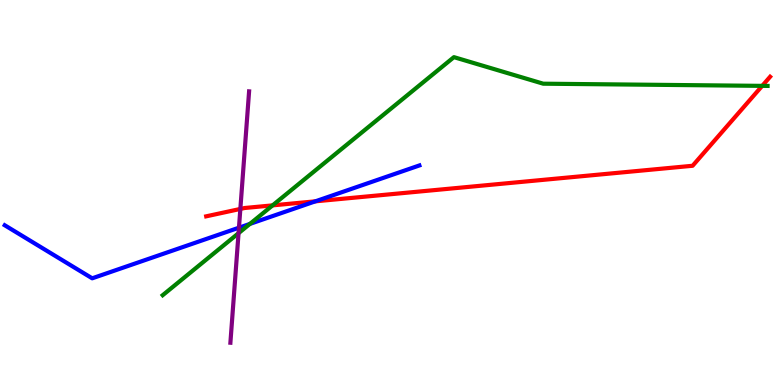[{'lines': ['blue', 'red'], 'intersections': [{'x': 4.07, 'y': 4.77}]}, {'lines': ['green', 'red'], 'intersections': [{'x': 3.52, 'y': 4.67}, {'x': 9.83, 'y': 7.77}]}, {'lines': ['purple', 'red'], 'intersections': [{'x': 3.1, 'y': 4.57}]}, {'lines': ['blue', 'green'], 'intersections': [{'x': 3.22, 'y': 4.18}]}, {'lines': ['blue', 'purple'], 'intersections': [{'x': 3.08, 'y': 4.09}]}, {'lines': ['green', 'purple'], 'intersections': [{'x': 3.08, 'y': 3.94}]}]